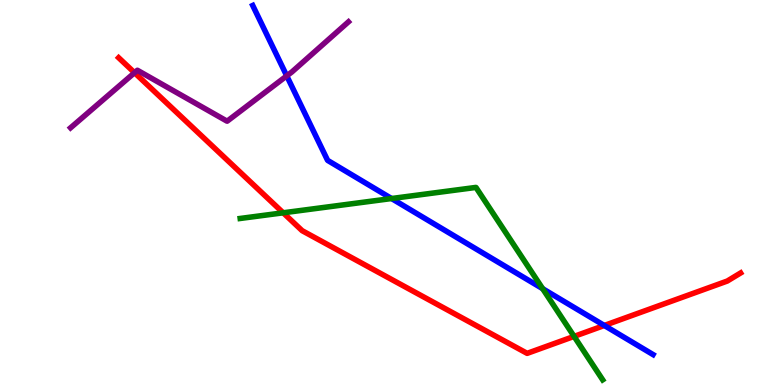[{'lines': ['blue', 'red'], 'intersections': [{'x': 7.8, 'y': 1.55}]}, {'lines': ['green', 'red'], 'intersections': [{'x': 3.65, 'y': 4.47}, {'x': 7.41, 'y': 1.26}]}, {'lines': ['purple', 'red'], 'intersections': [{'x': 1.74, 'y': 8.11}]}, {'lines': ['blue', 'green'], 'intersections': [{'x': 5.05, 'y': 4.84}, {'x': 7.0, 'y': 2.5}]}, {'lines': ['blue', 'purple'], 'intersections': [{'x': 3.7, 'y': 8.03}]}, {'lines': ['green', 'purple'], 'intersections': []}]